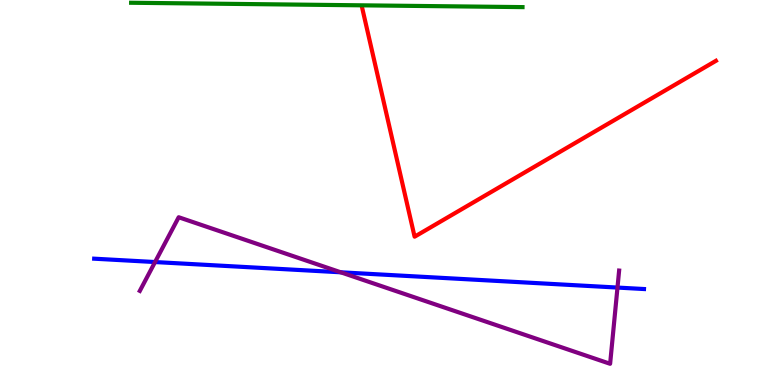[{'lines': ['blue', 'red'], 'intersections': []}, {'lines': ['green', 'red'], 'intersections': []}, {'lines': ['purple', 'red'], 'intersections': []}, {'lines': ['blue', 'green'], 'intersections': []}, {'lines': ['blue', 'purple'], 'intersections': [{'x': 2.0, 'y': 3.19}, {'x': 4.4, 'y': 2.93}, {'x': 7.97, 'y': 2.53}]}, {'lines': ['green', 'purple'], 'intersections': []}]